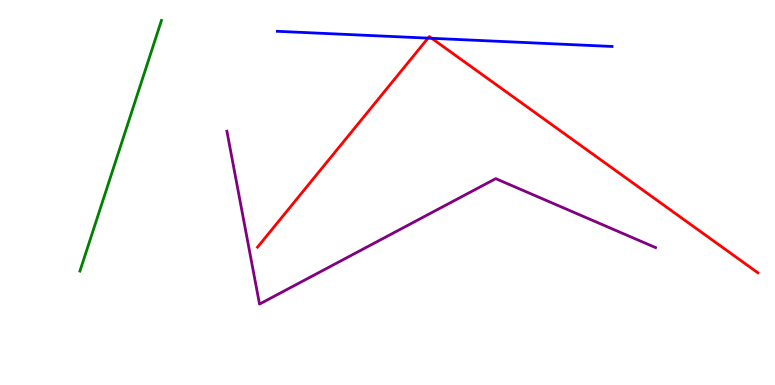[{'lines': ['blue', 'red'], 'intersections': [{'x': 5.52, 'y': 9.01}, {'x': 5.57, 'y': 9.01}]}, {'lines': ['green', 'red'], 'intersections': []}, {'lines': ['purple', 'red'], 'intersections': []}, {'lines': ['blue', 'green'], 'intersections': []}, {'lines': ['blue', 'purple'], 'intersections': []}, {'lines': ['green', 'purple'], 'intersections': []}]